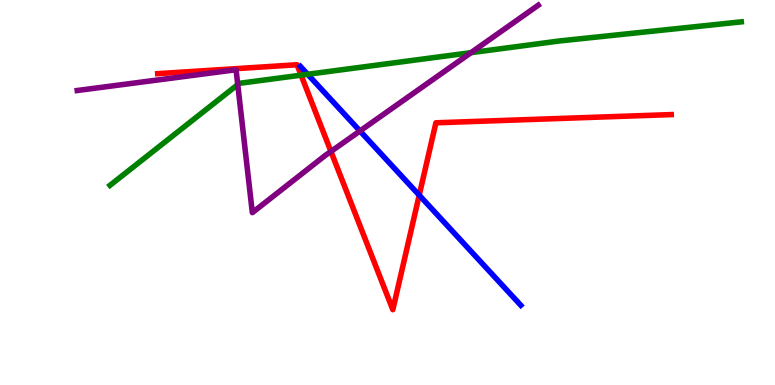[{'lines': ['blue', 'red'], 'intersections': [{'x': 5.41, 'y': 4.93}]}, {'lines': ['green', 'red'], 'intersections': [{'x': 3.89, 'y': 8.05}]}, {'lines': ['purple', 'red'], 'intersections': [{'x': 4.27, 'y': 6.07}]}, {'lines': ['blue', 'green'], 'intersections': [{'x': 3.97, 'y': 8.07}]}, {'lines': ['blue', 'purple'], 'intersections': [{'x': 4.64, 'y': 6.6}]}, {'lines': ['green', 'purple'], 'intersections': [{'x': 3.07, 'y': 7.8}, {'x': 6.08, 'y': 8.63}]}]